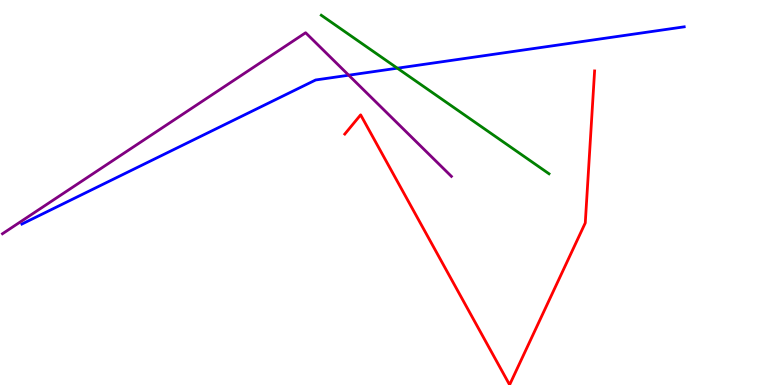[{'lines': ['blue', 'red'], 'intersections': []}, {'lines': ['green', 'red'], 'intersections': []}, {'lines': ['purple', 'red'], 'intersections': []}, {'lines': ['blue', 'green'], 'intersections': [{'x': 5.13, 'y': 8.23}]}, {'lines': ['blue', 'purple'], 'intersections': [{'x': 4.5, 'y': 8.05}]}, {'lines': ['green', 'purple'], 'intersections': []}]